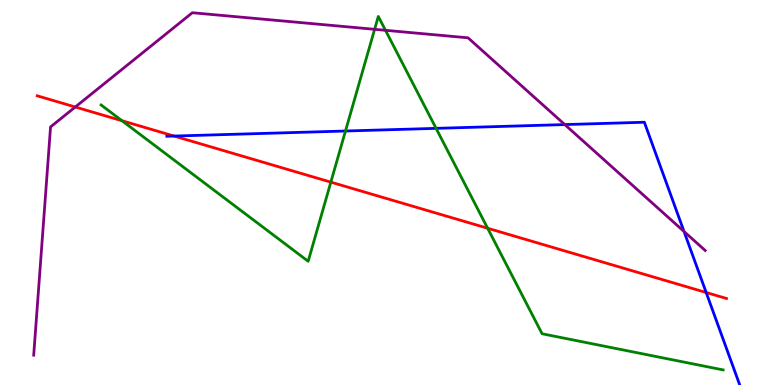[{'lines': ['blue', 'red'], 'intersections': [{'x': 2.25, 'y': 6.47}, {'x': 9.11, 'y': 2.4}]}, {'lines': ['green', 'red'], 'intersections': [{'x': 1.57, 'y': 6.86}, {'x': 4.27, 'y': 5.27}, {'x': 6.29, 'y': 4.07}]}, {'lines': ['purple', 'red'], 'intersections': [{'x': 0.971, 'y': 7.22}]}, {'lines': ['blue', 'green'], 'intersections': [{'x': 4.46, 'y': 6.6}, {'x': 5.63, 'y': 6.67}]}, {'lines': ['blue', 'purple'], 'intersections': [{'x': 7.29, 'y': 6.76}, {'x': 8.83, 'y': 3.99}]}, {'lines': ['green', 'purple'], 'intersections': [{'x': 4.83, 'y': 9.24}, {'x': 4.97, 'y': 9.21}]}]